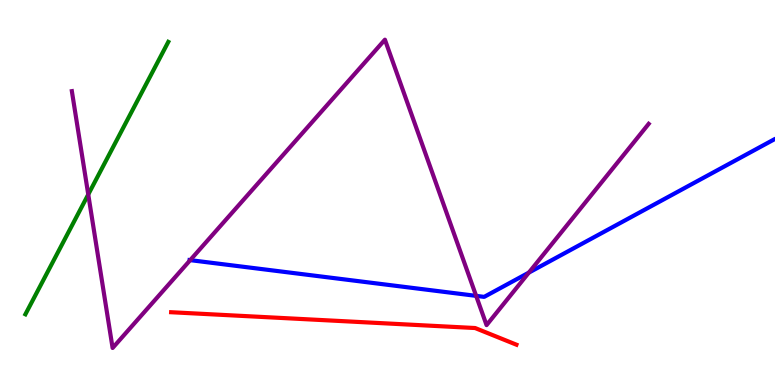[{'lines': ['blue', 'red'], 'intersections': []}, {'lines': ['green', 'red'], 'intersections': []}, {'lines': ['purple', 'red'], 'intersections': []}, {'lines': ['blue', 'green'], 'intersections': []}, {'lines': ['blue', 'purple'], 'intersections': [{'x': 2.45, 'y': 3.24}, {'x': 6.14, 'y': 2.32}, {'x': 6.82, 'y': 2.92}]}, {'lines': ['green', 'purple'], 'intersections': [{'x': 1.14, 'y': 4.95}]}]